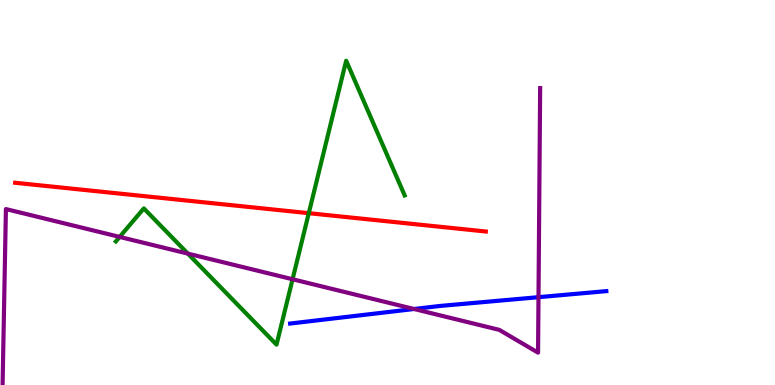[{'lines': ['blue', 'red'], 'intersections': []}, {'lines': ['green', 'red'], 'intersections': [{'x': 3.98, 'y': 4.46}]}, {'lines': ['purple', 'red'], 'intersections': []}, {'lines': ['blue', 'green'], 'intersections': []}, {'lines': ['blue', 'purple'], 'intersections': [{'x': 5.34, 'y': 1.97}, {'x': 6.95, 'y': 2.28}]}, {'lines': ['green', 'purple'], 'intersections': [{'x': 1.54, 'y': 3.85}, {'x': 2.42, 'y': 3.41}, {'x': 3.78, 'y': 2.75}]}]